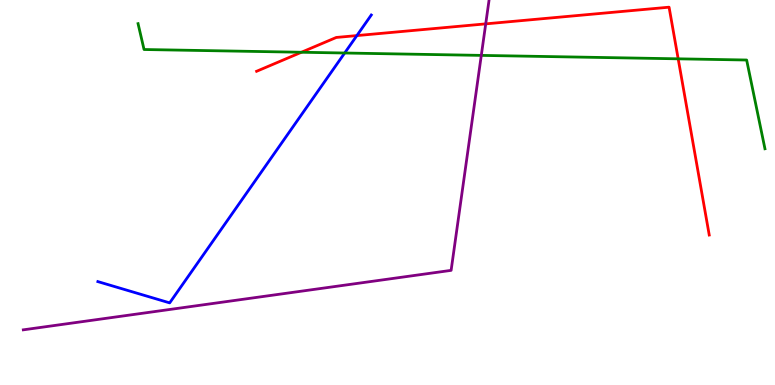[{'lines': ['blue', 'red'], 'intersections': [{'x': 4.6, 'y': 9.08}]}, {'lines': ['green', 'red'], 'intersections': [{'x': 3.89, 'y': 8.64}, {'x': 8.75, 'y': 8.47}]}, {'lines': ['purple', 'red'], 'intersections': [{'x': 6.27, 'y': 9.38}]}, {'lines': ['blue', 'green'], 'intersections': [{'x': 4.45, 'y': 8.62}]}, {'lines': ['blue', 'purple'], 'intersections': []}, {'lines': ['green', 'purple'], 'intersections': [{'x': 6.21, 'y': 8.56}]}]